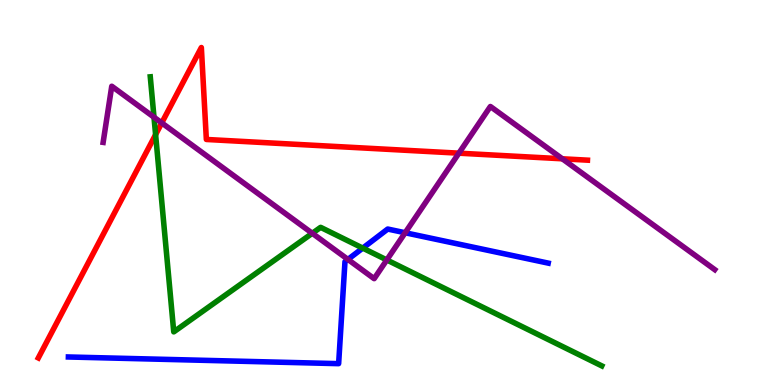[{'lines': ['blue', 'red'], 'intersections': []}, {'lines': ['green', 'red'], 'intersections': [{'x': 2.01, 'y': 6.5}]}, {'lines': ['purple', 'red'], 'intersections': [{'x': 2.09, 'y': 6.81}, {'x': 5.92, 'y': 6.02}, {'x': 7.26, 'y': 5.88}]}, {'lines': ['blue', 'green'], 'intersections': [{'x': 4.68, 'y': 3.56}]}, {'lines': ['blue', 'purple'], 'intersections': [{'x': 4.49, 'y': 3.26}, {'x': 5.23, 'y': 3.95}]}, {'lines': ['green', 'purple'], 'intersections': [{'x': 1.99, 'y': 6.96}, {'x': 4.03, 'y': 3.94}, {'x': 4.99, 'y': 3.25}]}]